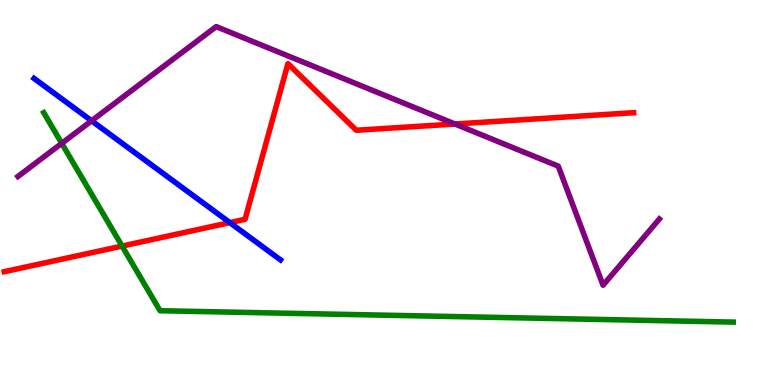[{'lines': ['blue', 'red'], 'intersections': [{'x': 2.97, 'y': 4.22}]}, {'lines': ['green', 'red'], 'intersections': [{'x': 1.58, 'y': 3.61}]}, {'lines': ['purple', 'red'], 'intersections': [{'x': 5.87, 'y': 6.78}]}, {'lines': ['blue', 'green'], 'intersections': []}, {'lines': ['blue', 'purple'], 'intersections': [{'x': 1.18, 'y': 6.86}]}, {'lines': ['green', 'purple'], 'intersections': [{'x': 0.797, 'y': 6.28}]}]